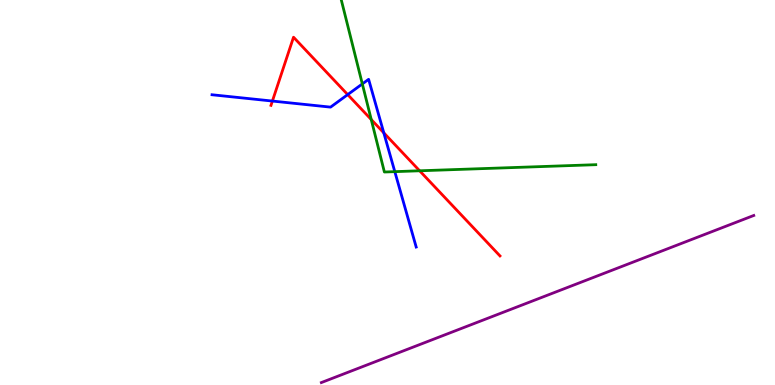[{'lines': ['blue', 'red'], 'intersections': [{'x': 3.51, 'y': 7.38}, {'x': 4.49, 'y': 7.54}, {'x': 4.95, 'y': 6.55}]}, {'lines': ['green', 'red'], 'intersections': [{'x': 4.79, 'y': 6.9}, {'x': 5.41, 'y': 5.56}]}, {'lines': ['purple', 'red'], 'intersections': []}, {'lines': ['blue', 'green'], 'intersections': [{'x': 4.68, 'y': 7.82}, {'x': 5.09, 'y': 5.54}]}, {'lines': ['blue', 'purple'], 'intersections': []}, {'lines': ['green', 'purple'], 'intersections': []}]